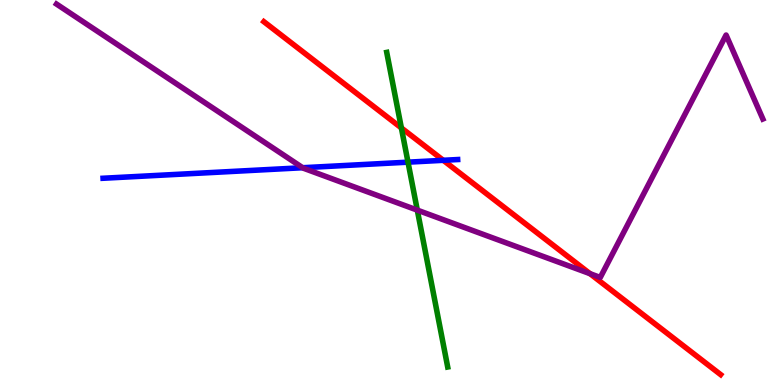[{'lines': ['blue', 'red'], 'intersections': [{'x': 5.72, 'y': 5.84}]}, {'lines': ['green', 'red'], 'intersections': [{'x': 5.18, 'y': 6.68}]}, {'lines': ['purple', 'red'], 'intersections': [{'x': 7.61, 'y': 2.89}]}, {'lines': ['blue', 'green'], 'intersections': [{'x': 5.26, 'y': 5.79}]}, {'lines': ['blue', 'purple'], 'intersections': [{'x': 3.91, 'y': 5.64}]}, {'lines': ['green', 'purple'], 'intersections': [{'x': 5.38, 'y': 4.54}]}]